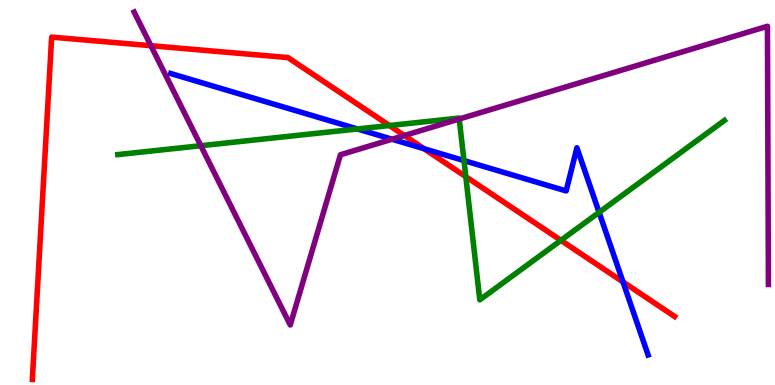[{'lines': ['blue', 'red'], 'intersections': [{'x': 5.47, 'y': 6.14}, {'x': 8.04, 'y': 2.68}]}, {'lines': ['green', 'red'], 'intersections': [{'x': 5.02, 'y': 6.74}, {'x': 6.01, 'y': 5.41}, {'x': 7.24, 'y': 3.76}]}, {'lines': ['purple', 'red'], 'intersections': [{'x': 1.95, 'y': 8.81}, {'x': 5.22, 'y': 6.48}]}, {'lines': ['blue', 'green'], 'intersections': [{'x': 4.61, 'y': 6.65}, {'x': 5.99, 'y': 5.83}, {'x': 7.73, 'y': 4.48}]}, {'lines': ['blue', 'purple'], 'intersections': [{'x': 5.06, 'y': 6.38}]}, {'lines': ['green', 'purple'], 'intersections': [{'x': 2.59, 'y': 6.22}, {'x': 5.93, 'y': 6.91}]}]